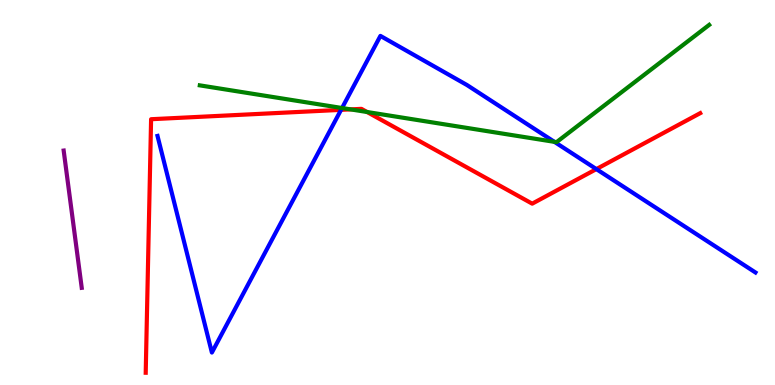[{'lines': ['blue', 'red'], 'intersections': [{'x': 4.4, 'y': 7.15}, {'x': 7.69, 'y': 5.61}]}, {'lines': ['green', 'red'], 'intersections': [{'x': 4.52, 'y': 7.16}, {'x': 4.74, 'y': 7.09}]}, {'lines': ['purple', 'red'], 'intersections': []}, {'lines': ['blue', 'green'], 'intersections': [{'x': 4.41, 'y': 7.19}, {'x': 7.15, 'y': 6.32}]}, {'lines': ['blue', 'purple'], 'intersections': []}, {'lines': ['green', 'purple'], 'intersections': []}]